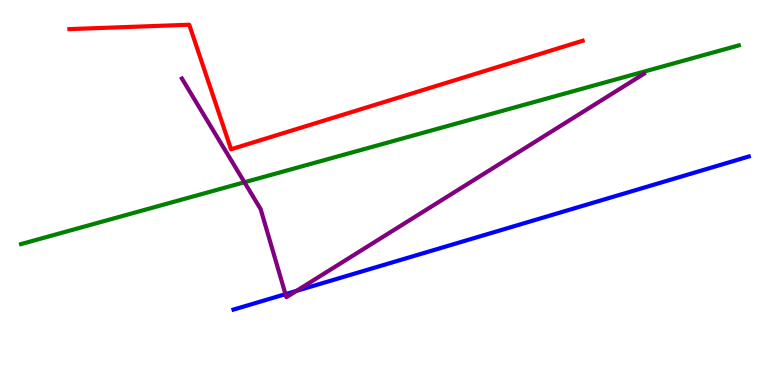[{'lines': ['blue', 'red'], 'intersections': []}, {'lines': ['green', 'red'], 'intersections': []}, {'lines': ['purple', 'red'], 'intersections': []}, {'lines': ['blue', 'green'], 'intersections': []}, {'lines': ['blue', 'purple'], 'intersections': [{'x': 3.68, 'y': 2.36}, {'x': 3.83, 'y': 2.45}]}, {'lines': ['green', 'purple'], 'intersections': [{'x': 3.15, 'y': 5.27}]}]